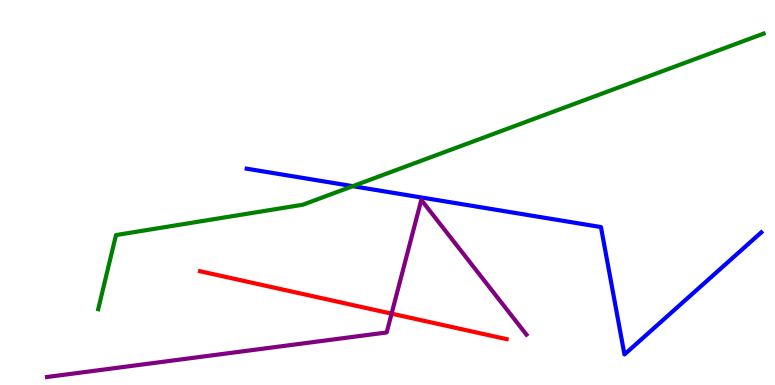[{'lines': ['blue', 'red'], 'intersections': []}, {'lines': ['green', 'red'], 'intersections': []}, {'lines': ['purple', 'red'], 'intersections': [{'x': 5.05, 'y': 1.85}]}, {'lines': ['blue', 'green'], 'intersections': [{'x': 4.55, 'y': 5.16}]}, {'lines': ['blue', 'purple'], 'intersections': []}, {'lines': ['green', 'purple'], 'intersections': []}]